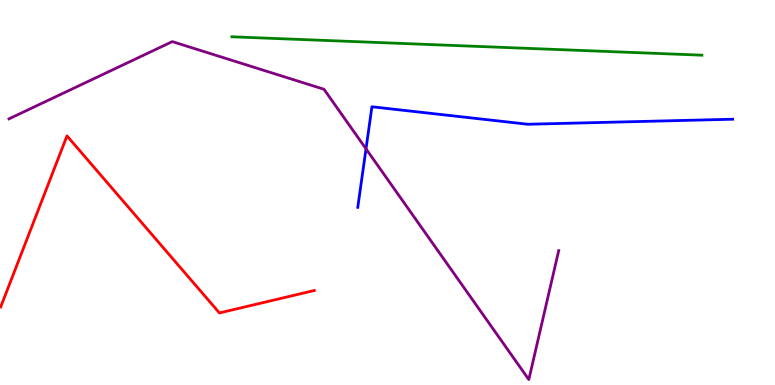[{'lines': ['blue', 'red'], 'intersections': []}, {'lines': ['green', 'red'], 'intersections': []}, {'lines': ['purple', 'red'], 'intersections': []}, {'lines': ['blue', 'green'], 'intersections': []}, {'lines': ['blue', 'purple'], 'intersections': [{'x': 4.72, 'y': 6.13}]}, {'lines': ['green', 'purple'], 'intersections': []}]